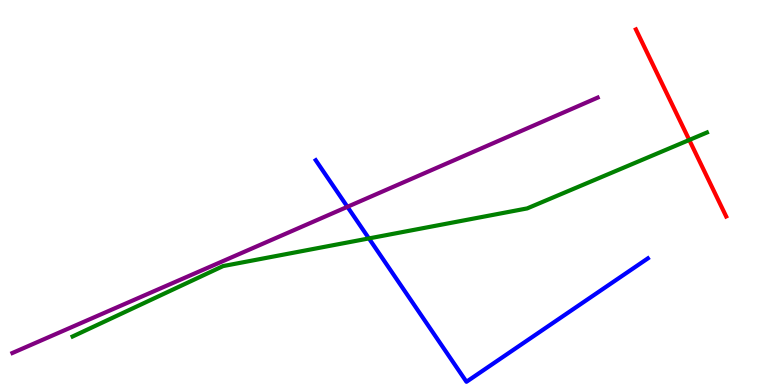[{'lines': ['blue', 'red'], 'intersections': []}, {'lines': ['green', 'red'], 'intersections': [{'x': 8.89, 'y': 6.36}]}, {'lines': ['purple', 'red'], 'intersections': []}, {'lines': ['blue', 'green'], 'intersections': [{'x': 4.76, 'y': 3.81}]}, {'lines': ['blue', 'purple'], 'intersections': [{'x': 4.48, 'y': 4.63}]}, {'lines': ['green', 'purple'], 'intersections': []}]